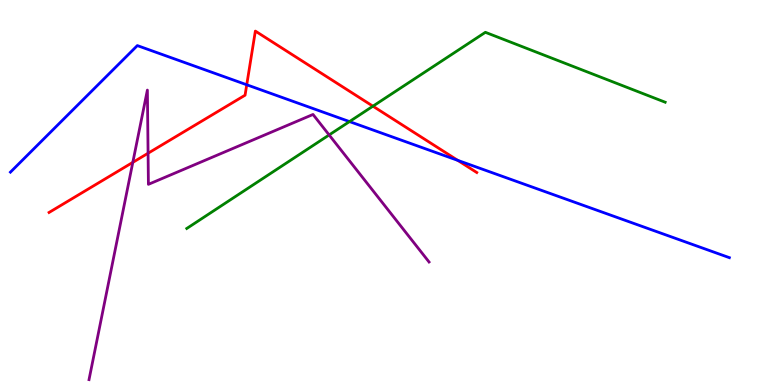[{'lines': ['blue', 'red'], 'intersections': [{'x': 3.18, 'y': 7.8}, {'x': 5.91, 'y': 5.84}]}, {'lines': ['green', 'red'], 'intersections': [{'x': 4.81, 'y': 7.24}]}, {'lines': ['purple', 'red'], 'intersections': [{'x': 1.71, 'y': 5.78}, {'x': 1.91, 'y': 6.02}]}, {'lines': ['blue', 'green'], 'intersections': [{'x': 4.51, 'y': 6.84}]}, {'lines': ['blue', 'purple'], 'intersections': []}, {'lines': ['green', 'purple'], 'intersections': [{'x': 4.25, 'y': 6.49}]}]